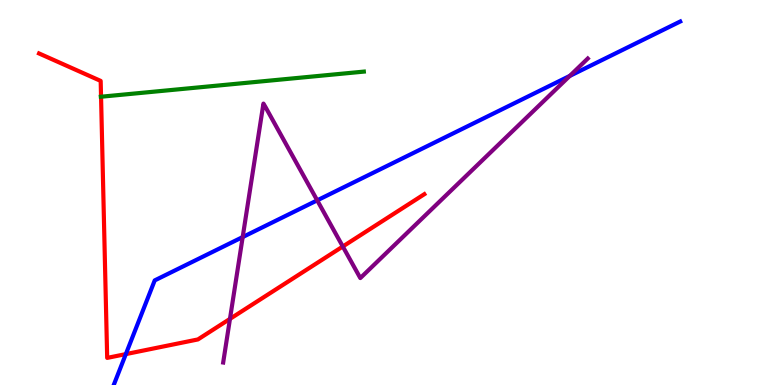[{'lines': ['blue', 'red'], 'intersections': [{'x': 1.62, 'y': 0.802}]}, {'lines': ['green', 'red'], 'intersections': [{'x': 1.3, 'y': 7.49}]}, {'lines': ['purple', 'red'], 'intersections': [{'x': 2.97, 'y': 1.72}, {'x': 4.42, 'y': 3.6}]}, {'lines': ['blue', 'green'], 'intersections': []}, {'lines': ['blue', 'purple'], 'intersections': [{'x': 3.13, 'y': 3.84}, {'x': 4.09, 'y': 4.8}, {'x': 7.35, 'y': 8.03}]}, {'lines': ['green', 'purple'], 'intersections': []}]